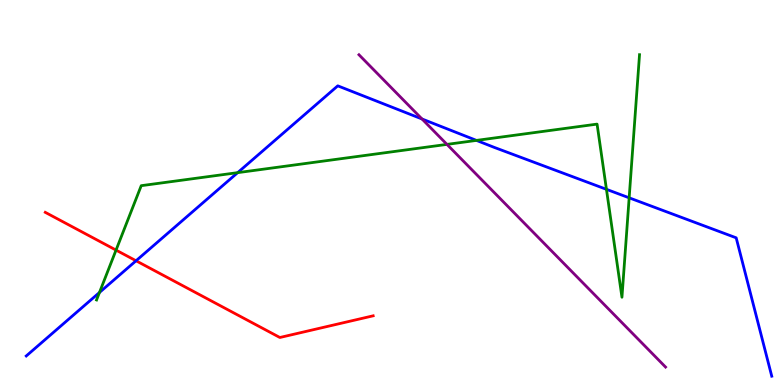[{'lines': ['blue', 'red'], 'intersections': [{'x': 1.76, 'y': 3.23}]}, {'lines': ['green', 'red'], 'intersections': [{'x': 1.5, 'y': 3.5}]}, {'lines': ['purple', 'red'], 'intersections': []}, {'lines': ['blue', 'green'], 'intersections': [{'x': 1.28, 'y': 2.4}, {'x': 3.07, 'y': 5.52}, {'x': 6.15, 'y': 6.35}, {'x': 7.83, 'y': 5.08}, {'x': 8.12, 'y': 4.86}]}, {'lines': ['blue', 'purple'], 'intersections': [{'x': 5.45, 'y': 6.91}]}, {'lines': ['green', 'purple'], 'intersections': [{'x': 5.77, 'y': 6.25}]}]